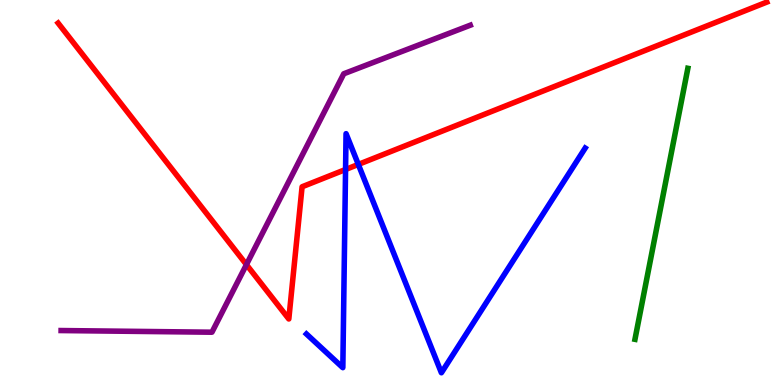[{'lines': ['blue', 'red'], 'intersections': [{'x': 4.46, 'y': 5.6}, {'x': 4.62, 'y': 5.73}]}, {'lines': ['green', 'red'], 'intersections': []}, {'lines': ['purple', 'red'], 'intersections': [{'x': 3.18, 'y': 3.13}]}, {'lines': ['blue', 'green'], 'intersections': []}, {'lines': ['blue', 'purple'], 'intersections': []}, {'lines': ['green', 'purple'], 'intersections': []}]